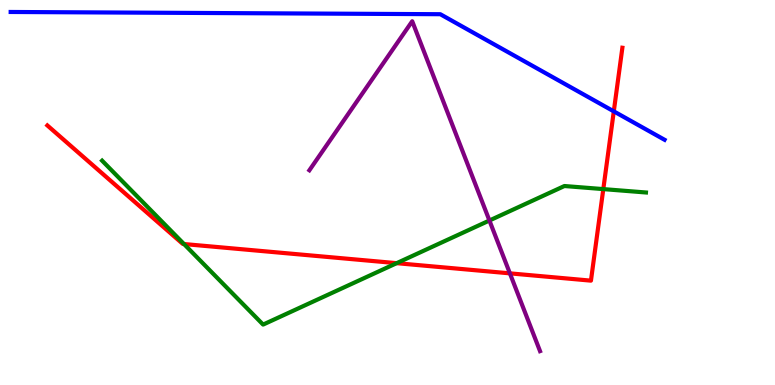[{'lines': ['blue', 'red'], 'intersections': [{'x': 7.92, 'y': 7.11}]}, {'lines': ['green', 'red'], 'intersections': [{'x': 2.37, 'y': 3.66}, {'x': 5.12, 'y': 3.16}, {'x': 7.78, 'y': 5.09}]}, {'lines': ['purple', 'red'], 'intersections': [{'x': 6.58, 'y': 2.9}]}, {'lines': ['blue', 'green'], 'intersections': []}, {'lines': ['blue', 'purple'], 'intersections': []}, {'lines': ['green', 'purple'], 'intersections': [{'x': 6.32, 'y': 4.27}]}]